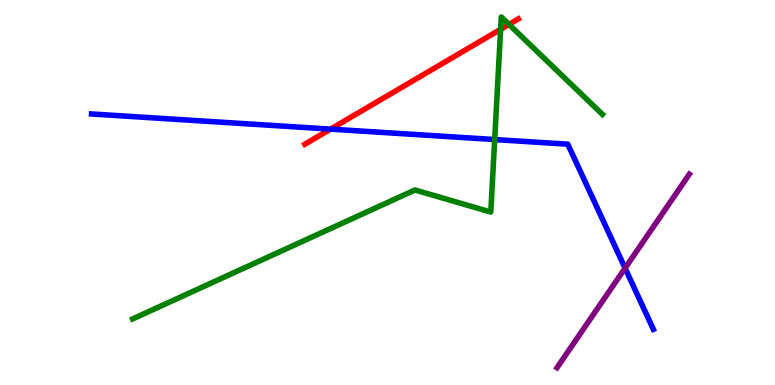[{'lines': ['blue', 'red'], 'intersections': [{'x': 4.27, 'y': 6.65}]}, {'lines': ['green', 'red'], 'intersections': [{'x': 6.46, 'y': 9.24}, {'x': 6.57, 'y': 9.37}]}, {'lines': ['purple', 'red'], 'intersections': []}, {'lines': ['blue', 'green'], 'intersections': [{'x': 6.38, 'y': 6.38}]}, {'lines': ['blue', 'purple'], 'intersections': [{'x': 8.07, 'y': 3.04}]}, {'lines': ['green', 'purple'], 'intersections': []}]